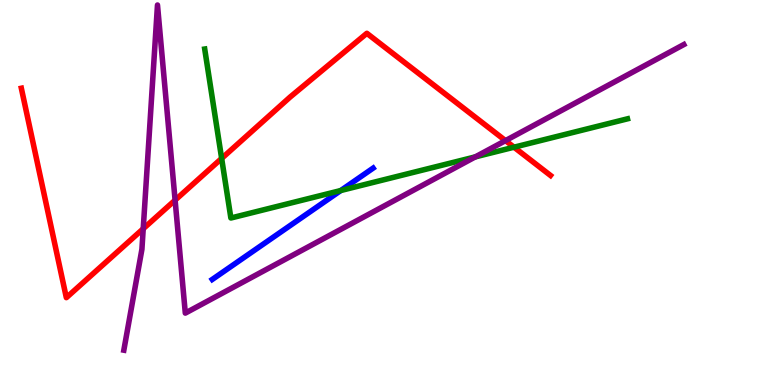[{'lines': ['blue', 'red'], 'intersections': []}, {'lines': ['green', 'red'], 'intersections': [{'x': 2.86, 'y': 5.88}, {'x': 6.63, 'y': 6.18}]}, {'lines': ['purple', 'red'], 'intersections': [{'x': 1.85, 'y': 4.06}, {'x': 2.26, 'y': 4.8}, {'x': 6.52, 'y': 6.35}]}, {'lines': ['blue', 'green'], 'intersections': [{'x': 4.4, 'y': 5.05}]}, {'lines': ['blue', 'purple'], 'intersections': []}, {'lines': ['green', 'purple'], 'intersections': [{'x': 6.13, 'y': 5.93}]}]